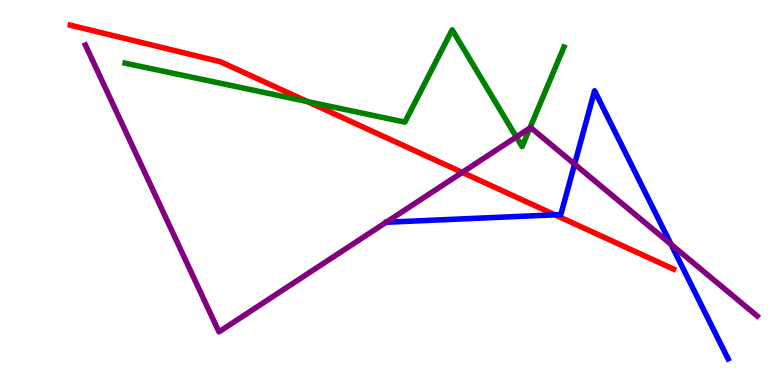[{'lines': ['blue', 'red'], 'intersections': [{'x': 7.16, 'y': 4.42}]}, {'lines': ['green', 'red'], 'intersections': [{'x': 3.97, 'y': 7.36}]}, {'lines': ['purple', 'red'], 'intersections': [{'x': 5.96, 'y': 5.52}]}, {'lines': ['blue', 'green'], 'intersections': []}, {'lines': ['blue', 'purple'], 'intersections': [{'x': 7.41, 'y': 5.74}, {'x': 8.66, 'y': 3.65}]}, {'lines': ['green', 'purple'], 'intersections': [{'x': 6.66, 'y': 6.44}, {'x': 6.84, 'y': 6.67}]}]